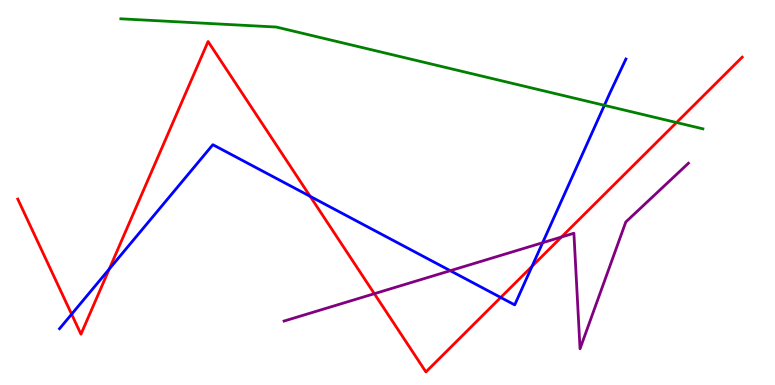[{'lines': ['blue', 'red'], 'intersections': [{'x': 0.924, 'y': 1.84}, {'x': 1.41, 'y': 3.01}, {'x': 4.0, 'y': 4.9}, {'x': 6.46, 'y': 2.27}, {'x': 6.86, 'y': 3.08}]}, {'lines': ['green', 'red'], 'intersections': [{'x': 8.73, 'y': 6.82}]}, {'lines': ['purple', 'red'], 'intersections': [{'x': 4.83, 'y': 2.37}, {'x': 7.25, 'y': 3.84}]}, {'lines': ['blue', 'green'], 'intersections': [{'x': 7.8, 'y': 7.26}]}, {'lines': ['blue', 'purple'], 'intersections': [{'x': 5.81, 'y': 2.97}, {'x': 7.0, 'y': 3.7}]}, {'lines': ['green', 'purple'], 'intersections': []}]